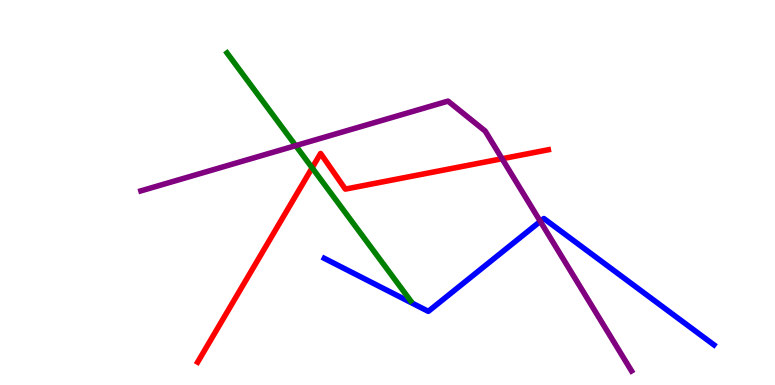[{'lines': ['blue', 'red'], 'intersections': []}, {'lines': ['green', 'red'], 'intersections': [{'x': 4.03, 'y': 5.64}]}, {'lines': ['purple', 'red'], 'intersections': [{'x': 6.48, 'y': 5.88}]}, {'lines': ['blue', 'green'], 'intersections': []}, {'lines': ['blue', 'purple'], 'intersections': [{'x': 6.97, 'y': 4.25}]}, {'lines': ['green', 'purple'], 'intersections': [{'x': 3.82, 'y': 6.22}]}]